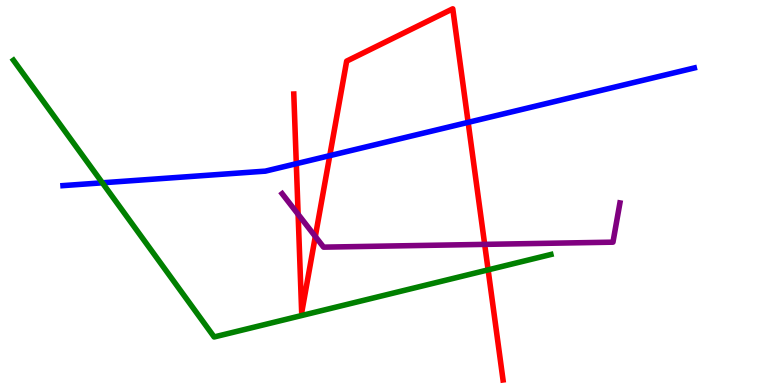[{'lines': ['blue', 'red'], 'intersections': [{'x': 3.82, 'y': 5.75}, {'x': 4.26, 'y': 5.96}, {'x': 6.04, 'y': 6.82}]}, {'lines': ['green', 'red'], 'intersections': [{'x': 6.3, 'y': 2.99}]}, {'lines': ['purple', 'red'], 'intersections': [{'x': 3.85, 'y': 4.43}, {'x': 4.07, 'y': 3.86}, {'x': 6.25, 'y': 3.65}]}, {'lines': ['blue', 'green'], 'intersections': [{'x': 1.32, 'y': 5.25}]}, {'lines': ['blue', 'purple'], 'intersections': []}, {'lines': ['green', 'purple'], 'intersections': []}]